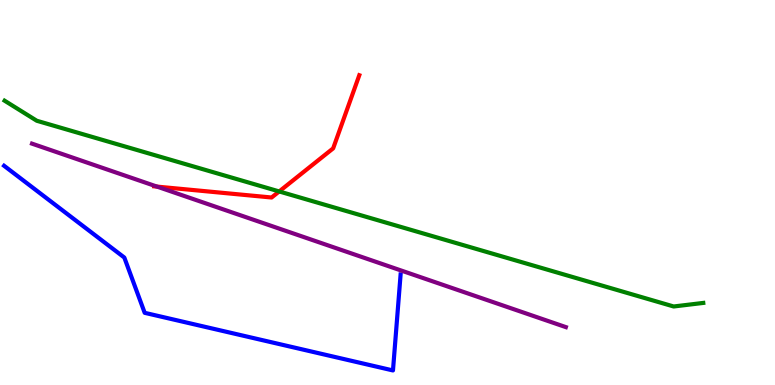[{'lines': ['blue', 'red'], 'intersections': []}, {'lines': ['green', 'red'], 'intersections': [{'x': 3.6, 'y': 5.03}]}, {'lines': ['purple', 'red'], 'intersections': [{'x': 2.03, 'y': 5.15}]}, {'lines': ['blue', 'green'], 'intersections': []}, {'lines': ['blue', 'purple'], 'intersections': []}, {'lines': ['green', 'purple'], 'intersections': []}]